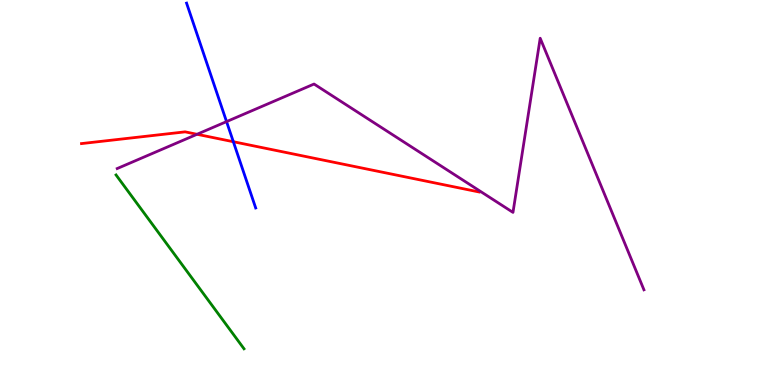[{'lines': ['blue', 'red'], 'intersections': [{'x': 3.01, 'y': 6.32}]}, {'lines': ['green', 'red'], 'intersections': []}, {'lines': ['purple', 'red'], 'intersections': [{'x': 2.54, 'y': 6.51}]}, {'lines': ['blue', 'green'], 'intersections': []}, {'lines': ['blue', 'purple'], 'intersections': [{'x': 2.92, 'y': 6.84}]}, {'lines': ['green', 'purple'], 'intersections': []}]